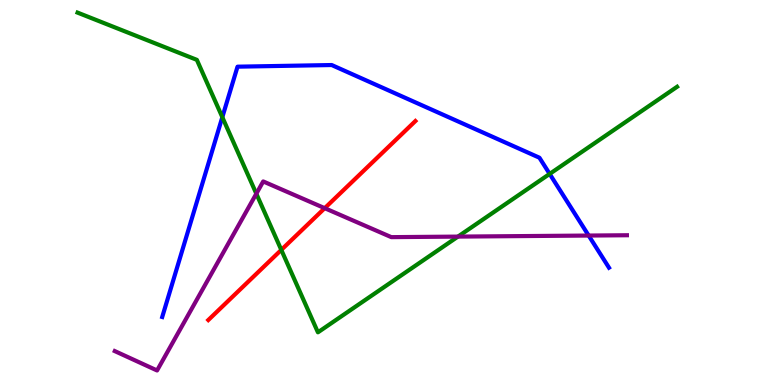[{'lines': ['blue', 'red'], 'intersections': []}, {'lines': ['green', 'red'], 'intersections': [{'x': 3.63, 'y': 3.51}]}, {'lines': ['purple', 'red'], 'intersections': [{'x': 4.19, 'y': 4.59}]}, {'lines': ['blue', 'green'], 'intersections': [{'x': 2.87, 'y': 6.96}, {'x': 7.09, 'y': 5.48}]}, {'lines': ['blue', 'purple'], 'intersections': [{'x': 7.6, 'y': 3.88}]}, {'lines': ['green', 'purple'], 'intersections': [{'x': 3.31, 'y': 4.97}, {'x': 5.91, 'y': 3.85}]}]